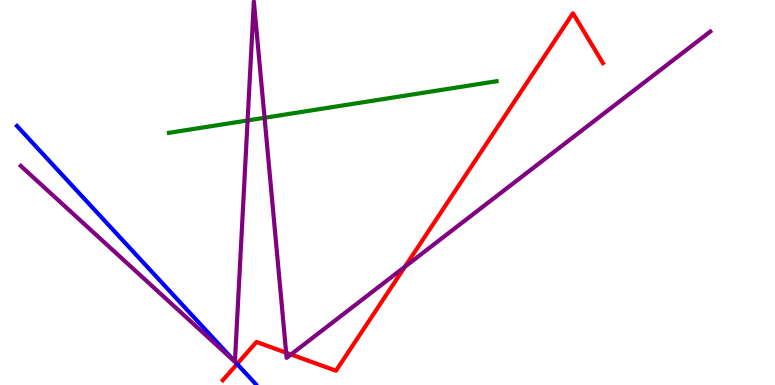[{'lines': ['blue', 'red'], 'intersections': [{'x': 3.06, 'y': 0.546}]}, {'lines': ['green', 'red'], 'intersections': []}, {'lines': ['purple', 'red'], 'intersections': [{'x': 3.69, 'y': 0.839}, {'x': 3.75, 'y': 0.793}, {'x': 5.22, 'y': 3.07}]}, {'lines': ['blue', 'green'], 'intersections': []}, {'lines': ['blue', 'purple'], 'intersections': [{'x': 3.03, 'y': 0.607}]}, {'lines': ['green', 'purple'], 'intersections': [{'x': 3.19, 'y': 6.87}, {'x': 3.41, 'y': 6.94}]}]